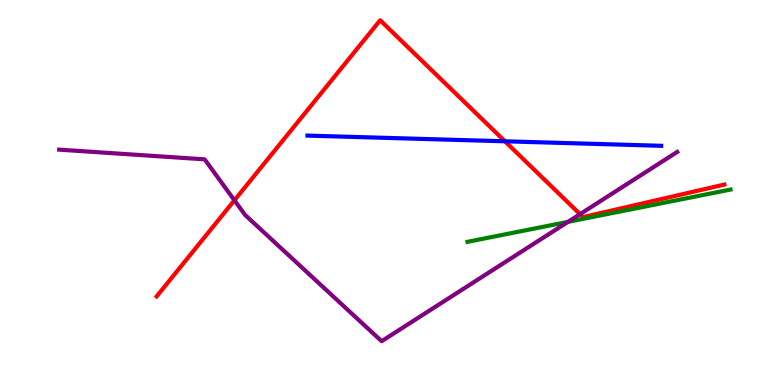[{'lines': ['blue', 'red'], 'intersections': [{'x': 6.52, 'y': 6.33}]}, {'lines': ['green', 'red'], 'intersections': []}, {'lines': ['purple', 'red'], 'intersections': [{'x': 3.02, 'y': 4.8}, {'x': 7.48, 'y': 4.44}]}, {'lines': ['blue', 'green'], 'intersections': []}, {'lines': ['blue', 'purple'], 'intersections': []}, {'lines': ['green', 'purple'], 'intersections': [{'x': 7.33, 'y': 4.24}]}]